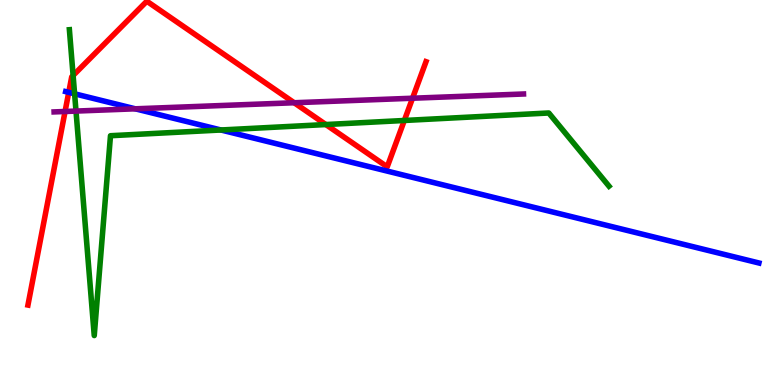[{'lines': ['blue', 'red'], 'intersections': [{'x': 0.887, 'y': 7.6}]}, {'lines': ['green', 'red'], 'intersections': [{'x': 0.943, 'y': 8.04}, {'x': 4.2, 'y': 6.77}, {'x': 5.22, 'y': 6.87}]}, {'lines': ['purple', 'red'], 'intersections': [{'x': 0.84, 'y': 7.1}, {'x': 3.8, 'y': 7.33}, {'x': 5.32, 'y': 7.45}]}, {'lines': ['blue', 'green'], 'intersections': [{'x': 0.963, 'y': 7.56}, {'x': 2.85, 'y': 6.62}]}, {'lines': ['blue', 'purple'], 'intersections': [{'x': 1.75, 'y': 7.17}]}, {'lines': ['green', 'purple'], 'intersections': [{'x': 0.981, 'y': 7.11}]}]